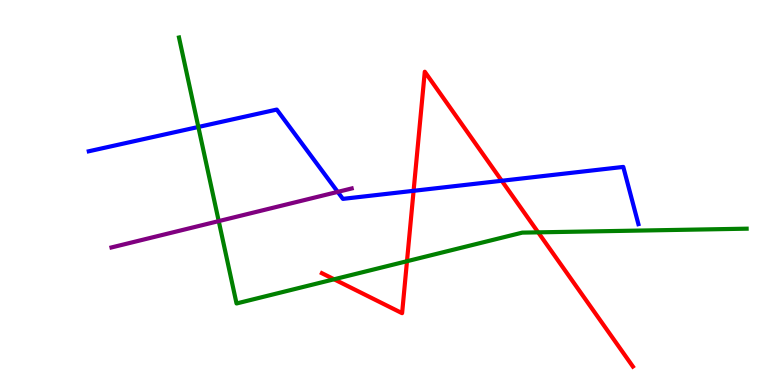[{'lines': ['blue', 'red'], 'intersections': [{'x': 5.34, 'y': 5.04}, {'x': 6.47, 'y': 5.3}]}, {'lines': ['green', 'red'], 'intersections': [{'x': 4.31, 'y': 2.75}, {'x': 5.25, 'y': 3.22}, {'x': 6.94, 'y': 3.97}]}, {'lines': ['purple', 'red'], 'intersections': []}, {'lines': ['blue', 'green'], 'intersections': [{'x': 2.56, 'y': 6.7}]}, {'lines': ['blue', 'purple'], 'intersections': [{'x': 4.36, 'y': 5.02}]}, {'lines': ['green', 'purple'], 'intersections': [{'x': 2.82, 'y': 4.26}]}]